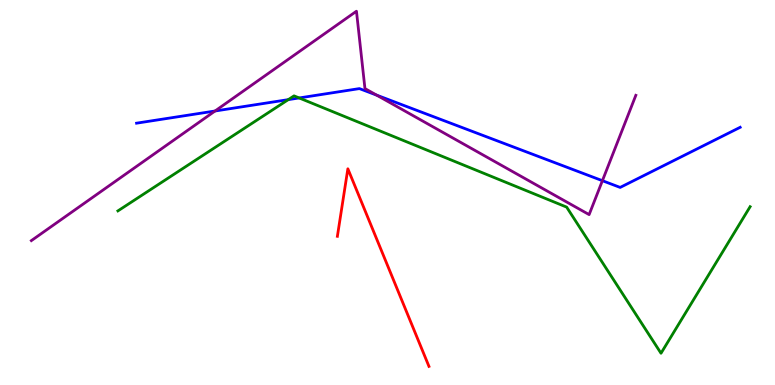[{'lines': ['blue', 'red'], 'intersections': []}, {'lines': ['green', 'red'], 'intersections': []}, {'lines': ['purple', 'red'], 'intersections': []}, {'lines': ['blue', 'green'], 'intersections': [{'x': 3.72, 'y': 7.41}, {'x': 3.86, 'y': 7.46}]}, {'lines': ['blue', 'purple'], 'intersections': [{'x': 2.77, 'y': 7.12}, {'x': 4.86, 'y': 7.53}, {'x': 7.77, 'y': 5.31}]}, {'lines': ['green', 'purple'], 'intersections': []}]